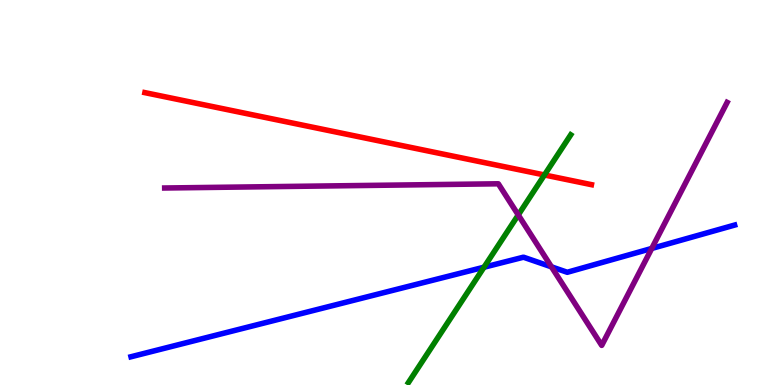[{'lines': ['blue', 'red'], 'intersections': []}, {'lines': ['green', 'red'], 'intersections': [{'x': 7.03, 'y': 5.46}]}, {'lines': ['purple', 'red'], 'intersections': []}, {'lines': ['blue', 'green'], 'intersections': [{'x': 6.25, 'y': 3.06}]}, {'lines': ['blue', 'purple'], 'intersections': [{'x': 7.12, 'y': 3.07}, {'x': 8.41, 'y': 3.55}]}, {'lines': ['green', 'purple'], 'intersections': [{'x': 6.69, 'y': 4.42}]}]